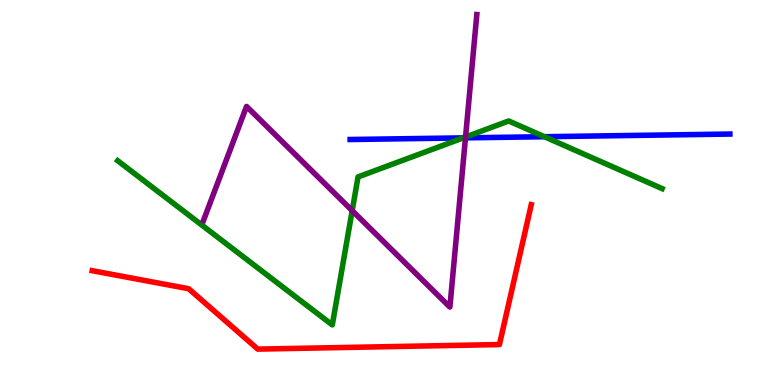[{'lines': ['blue', 'red'], 'intersections': []}, {'lines': ['green', 'red'], 'intersections': []}, {'lines': ['purple', 'red'], 'intersections': []}, {'lines': ['blue', 'green'], 'intersections': [{'x': 5.98, 'y': 6.42}, {'x': 7.02, 'y': 6.45}]}, {'lines': ['blue', 'purple'], 'intersections': [{'x': 6.01, 'y': 6.42}]}, {'lines': ['green', 'purple'], 'intersections': [{'x': 4.54, 'y': 4.53}, {'x': 6.01, 'y': 6.44}]}]